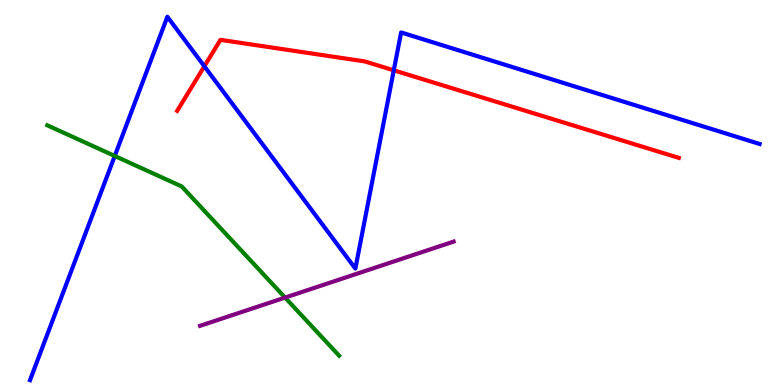[{'lines': ['blue', 'red'], 'intersections': [{'x': 2.64, 'y': 8.28}, {'x': 5.08, 'y': 8.17}]}, {'lines': ['green', 'red'], 'intersections': []}, {'lines': ['purple', 'red'], 'intersections': []}, {'lines': ['blue', 'green'], 'intersections': [{'x': 1.48, 'y': 5.95}]}, {'lines': ['blue', 'purple'], 'intersections': []}, {'lines': ['green', 'purple'], 'intersections': [{'x': 3.68, 'y': 2.27}]}]